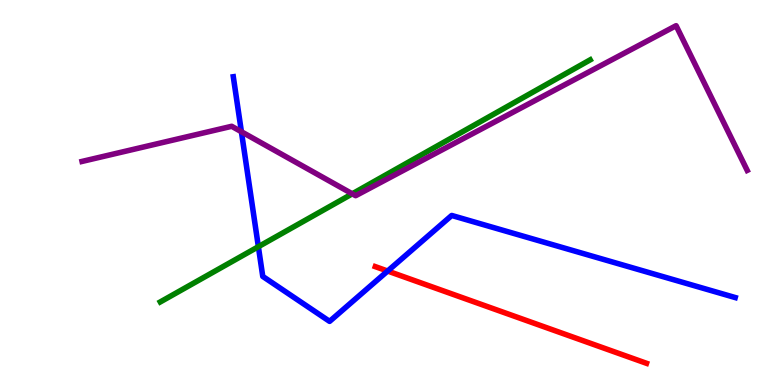[{'lines': ['blue', 'red'], 'intersections': [{'x': 5.0, 'y': 2.96}]}, {'lines': ['green', 'red'], 'intersections': []}, {'lines': ['purple', 'red'], 'intersections': []}, {'lines': ['blue', 'green'], 'intersections': [{'x': 3.33, 'y': 3.59}]}, {'lines': ['blue', 'purple'], 'intersections': [{'x': 3.11, 'y': 6.58}]}, {'lines': ['green', 'purple'], 'intersections': [{'x': 4.55, 'y': 4.97}]}]